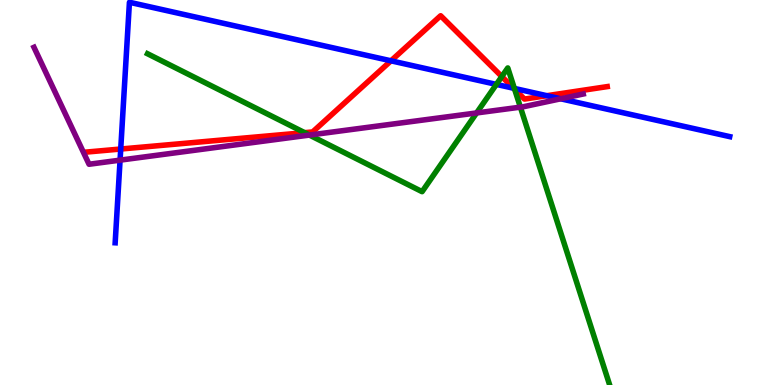[{'lines': ['blue', 'red'], 'intersections': [{'x': 1.56, 'y': 6.13}, {'x': 5.04, 'y': 8.42}, {'x': 6.63, 'y': 7.71}, {'x': 7.06, 'y': 7.51}]}, {'lines': ['green', 'red'], 'intersections': [{'x': 3.93, 'y': 6.55}, {'x': 6.47, 'y': 8.01}, {'x': 6.64, 'y': 7.68}]}, {'lines': ['purple', 'red'], 'intersections': []}, {'lines': ['blue', 'green'], 'intersections': [{'x': 6.4, 'y': 7.81}, {'x': 6.64, 'y': 7.7}]}, {'lines': ['blue', 'purple'], 'intersections': [{'x': 1.55, 'y': 5.84}, {'x': 7.23, 'y': 7.43}]}, {'lines': ['green', 'purple'], 'intersections': [{'x': 3.99, 'y': 6.49}, {'x': 6.15, 'y': 7.07}, {'x': 6.71, 'y': 7.22}]}]